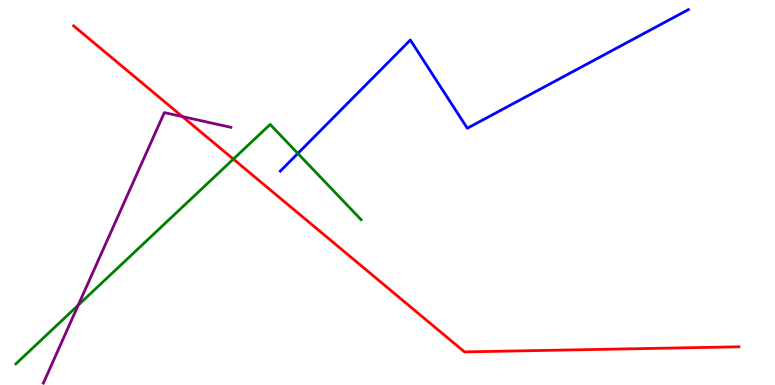[{'lines': ['blue', 'red'], 'intersections': []}, {'lines': ['green', 'red'], 'intersections': [{'x': 3.01, 'y': 5.87}]}, {'lines': ['purple', 'red'], 'intersections': [{'x': 2.35, 'y': 6.97}]}, {'lines': ['blue', 'green'], 'intersections': [{'x': 3.84, 'y': 6.01}]}, {'lines': ['blue', 'purple'], 'intersections': []}, {'lines': ['green', 'purple'], 'intersections': [{'x': 1.01, 'y': 2.07}]}]